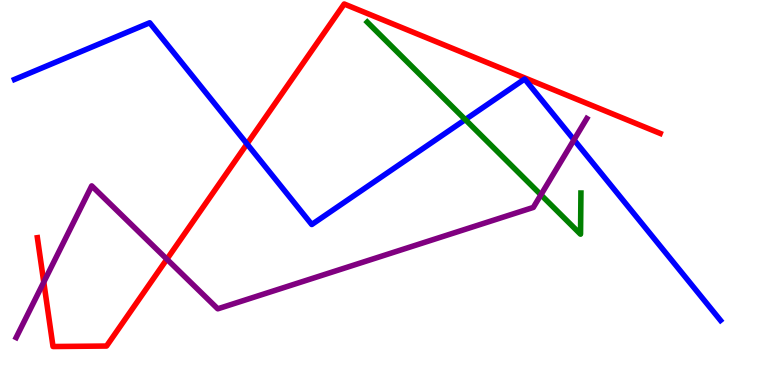[{'lines': ['blue', 'red'], 'intersections': [{'x': 3.19, 'y': 6.26}]}, {'lines': ['green', 'red'], 'intersections': []}, {'lines': ['purple', 'red'], 'intersections': [{'x': 0.565, 'y': 2.67}, {'x': 2.15, 'y': 3.27}]}, {'lines': ['blue', 'green'], 'intersections': [{'x': 6.0, 'y': 6.89}]}, {'lines': ['blue', 'purple'], 'intersections': [{'x': 7.41, 'y': 6.37}]}, {'lines': ['green', 'purple'], 'intersections': [{'x': 6.98, 'y': 4.94}]}]